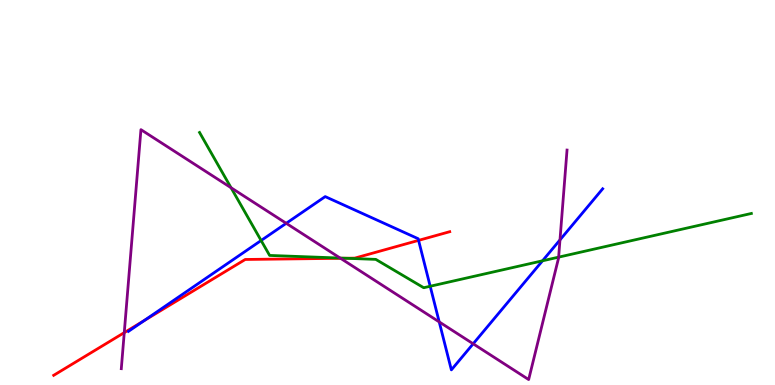[{'lines': ['blue', 'red'], 'intersections': [{'x': 1.86, 'y': 1.67}, {'x': 5.4, 'y': 3.76}]}, {'lines': ['green', 'red'], 'intersections': [{'x': 4.46, 'y': 3.29}]}, {'lines': ['purple', 'red'], 'intersections': [{'x': 1.6, 'y': 1.36}, {'x': 4.39, 'y': 3.29}]}, {'lines': ['blue', 'green'], 'intersections': [{'x': 3.37, 'y': 3.75}, {'x': 5.55, 'y': 2.56}, {'x': 7.0, 'y': 3.23}]}, {'lines': ['blue', 'purple'], 'intersections': [{'x': 3.69, 'y': 4.2}, {'x': 5.67, 'y': 1.64}, {'x': 6.11, 'y': 1.07}, {'x': 7.23, 'y': 3.77}]}, {'lines': ['green', 'purple'], 'intersections': [{'x': 2.98, 'y': 5.12}, {'x': 4.39, 'y': 3.3}, {'x': 7.21, 'y': 3.32}]}]